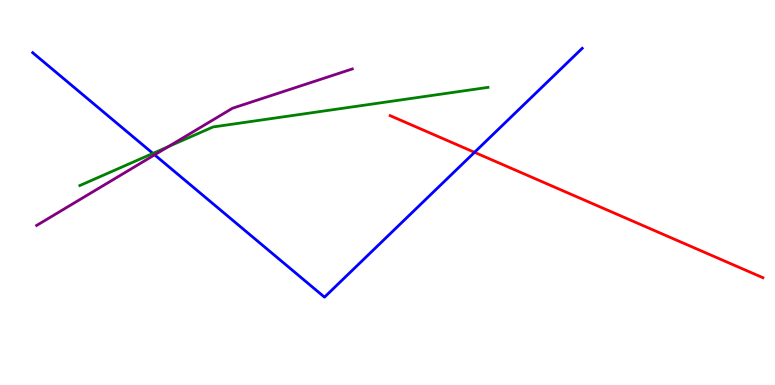[{'lines': ['blue', 'red'], 'intersections': [{'x': 6.12, 'y': 6.04}]}, {'lines': ['green', 'red'], 'intersections': []}, {'lines': ['purple', 'red'], 'intersections': []}, {'lines': ['blue', 'green'], 'intersections': [{'x': 1.97, 'y': 6.02}]}, {'lines': ['blue', 'purple'], 'intersections': [{'x': 2.0, 'y': 5.98}]}, {'lines': ['green', 'purple'], 'intersections': [{'x': 2.17, 'y': 6.19}]}]